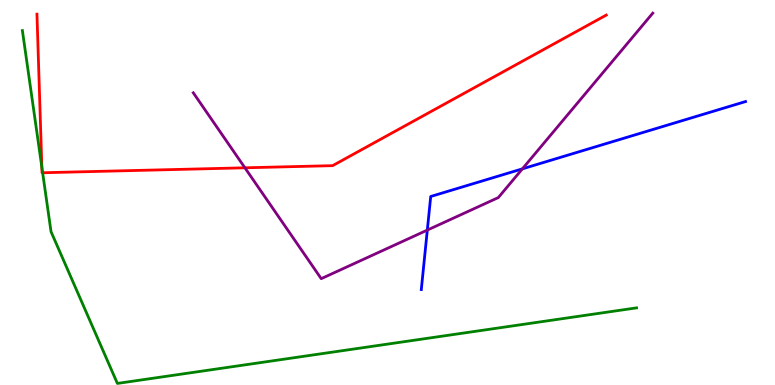[{'lines': ['blue', 'red'], 'intersections': []}, {'lines': ['green', 'red'], 'intersections': [{'x': 0.54, 'y': 5.65}, {'x': 0.55, 'y': 5.51}]}, {'lines': ['purple', 'red'], 'intersections': [{'x': 3.16, 'y': 5.64}]}, {'lines': ['blue', 'green'], 'intersections': []}, {'lines': ['blue', 'purple'], 'intersections': [{'x': 5.51, 'y': 4.02}, {'x': 6.74, 'y': 5.61}]}, {'lines': ['green', 'purple'], 'intersections': []}]